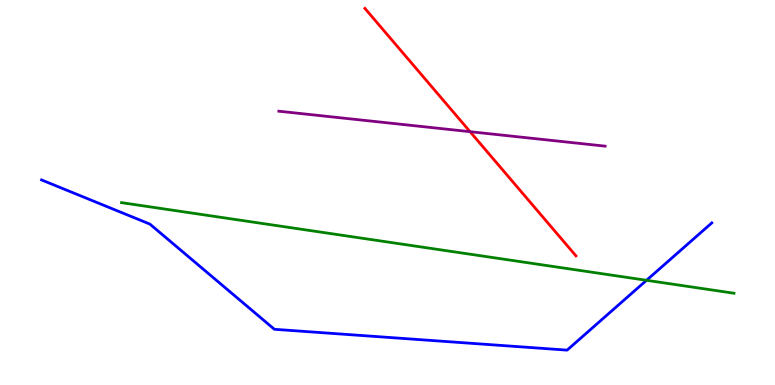[{'lines': ['blue', 'red'], 'intersections': []}, {'lines': ['green', 'red'], 'intersections': []}, {'lines': ['purple', 'red'], 'intersections': [{'x': 6.07, 'y': 6.58}]}, {'lines': ['blue', 'green'], 'intersections': [{'x': 8.34, 'y': 2.72}]}, {'lines': ['blue', 'purple'], 'intersections': []}, {'lines': ['green', 'purple'], 'intersections': []}]